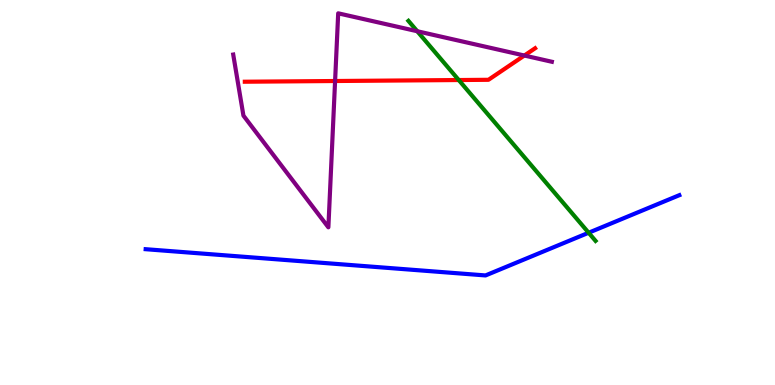[{'lines': ['blue', 'red'], 'intersections': []}, {'lines': ['green', 'red'], 'intersections': [{'x': 5.92, 'y': 7.92}]}, {'lines': ['purple', 'red'], 'intersections': [{'x': 4.32, 'y': 7.9}, {'x': 6.77, 'y': 8.56}]}, {'lines': ['blue', 'green'], 'intersections': [{'x': 7.6, 'y': 3.95}]}, {'lines': ['blue', 'purple'], 'intersections': []}, {'lines': ['green', 'purple'], 'intersections': [{'x': 5.38, 'y': 9.19}]}]